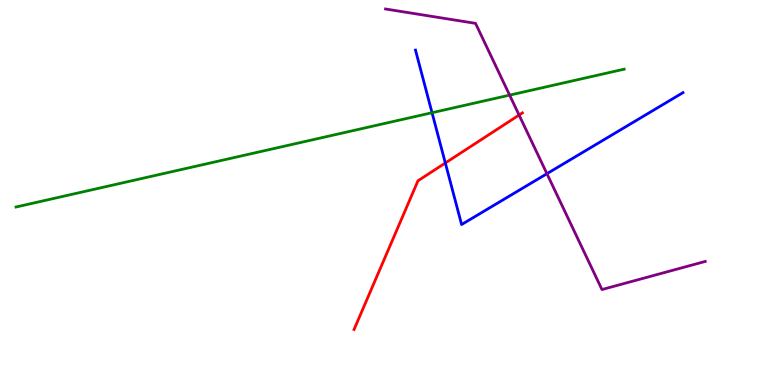[{'lines': ['blue', 'red'], 'intersections': [{'x': 5.75, 'y': 5.77}]}, {'lines': ['green', 'red'], 'intersections': []}, {'lines': ['purple', 'red'], 'intersections': [{'x': 6.7, 'y': 7.01}]}, {'lines': ['blue', 'green'], 'intersections': [{'x': 5.57, 'y': 7.07}]}, {'lines': ['blue', 'purple'], 'intersections': [{'x': 7.06, 'y': 5.49}]}, {'lines': ['green', 'purple'], 'intersections': [{'x': 6.58, 'y': 7.53}]}]